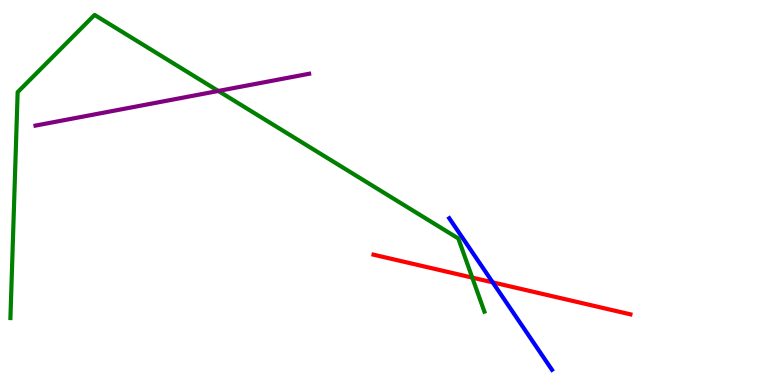[{'lines': ['blue', 'red'], 'intersections': [{'x': 6.36, 'y': 2.67}]}, {'lines': ['green', 'red'], 'intersections': [{'x': 6.09, 'y': 2.79}]}, {'lines': ['purple', 'red'], 'intersections': []}, {'lines': ['blue', 'green'], 'intersections': []}, {'lines': ['blue', 'purple'], 'intersections': []}, {'lines': ['green', 'purple'], 'intersections': [{'x': 2.82, 'y': 7.64}]}]